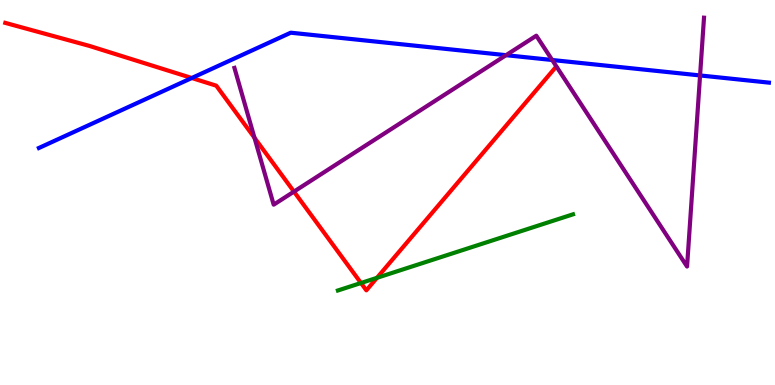[{'lines': ['blue', 'red'], 'intersections': [{'x': 2.47, 'y': 7.97}]}, {'lines': ['green', 'red'], 'intersections': [{'x': 4.66, 'y': 2.65}, {'x': 4.86, 'y': 2.78}]}, {'lines': ['purple', 'red'], 'intersections': [{'x': 3.28, 'y': 6.42}, {'x': 3.79, 'y': 5.02}]}, {'lines': ['blue', 'green'], 'intersections': []}, {'lines': ['blue', 'purple'], 'intersections': [{'x': 6.53, 'y': 8.57}, {'x': 7.12, 'y': 8.44}, {'x': 9.03, 'y': 8.04}]}, {'lines': ['green', 'purple'], 'intersections': []}]